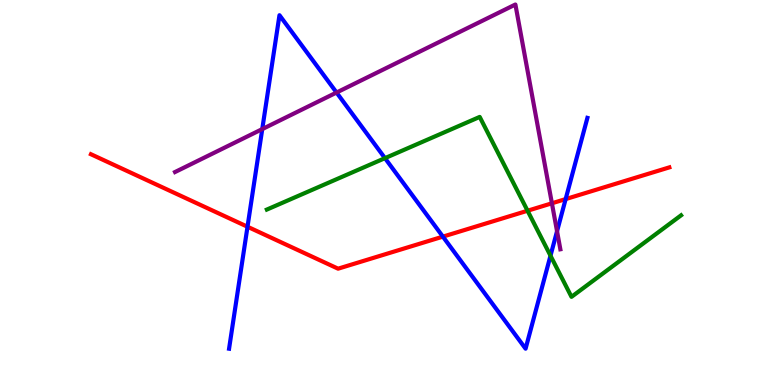[{'lines': ['blue', 'red'], 'intersections': [{'x': 3.19, 'y': 4.11}, {'x': 5.71, 'y': 3.85}, {'x': 7.3, 'y': 4.83}]}, {'lines': ['green', 'red'], 'intersections': [{'x': 6.81, 'y': 4.53}]}, {'lines': ['purple', 'red'], 'intersections': [{'x': 7.12, 'y': 4.72}]}, {'lines': ['blue', 'green'], 'intersections': [{'x': 4.97, 'y': 5.89}, {'x': 7.1, 'y': 3.36}]}, {'lines': ['blue', 'purple'], 'intersections': [{'x': 3.38, 'y': 6.65}, {'x': 4.34, 'y': 7.6}, {'x': 7.19, 'y': 3.99}]}, {'lines': ['green', 'purple'], 'intersections': []}]